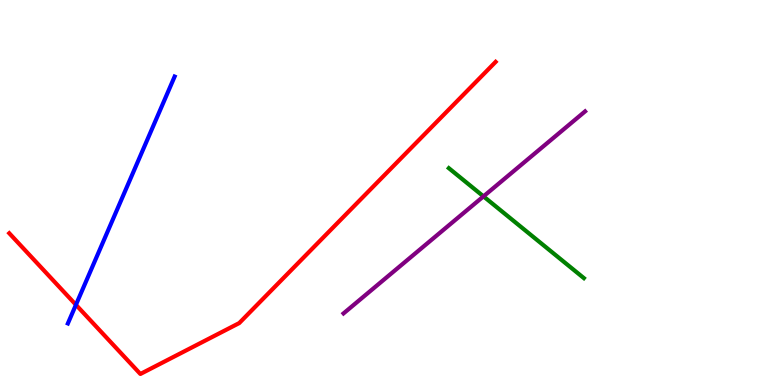[{'lines': ['blue', 'red'], 'intersections': [{'x': 0.98, 'y': 2.08}]}, {'lines': ['green', 'red'], 'intersections': []}, {'lines': ['purple', 'red'], 'intersections': []}, {'lines': ['blue', 'green'], 'intersections': []}, {'lines': ['blue', 'purple'], 'intersections': []}, {'lines': ['green', 'purple'], 'intersections': [{'x': 6.24, 'y': 4.9}]}]